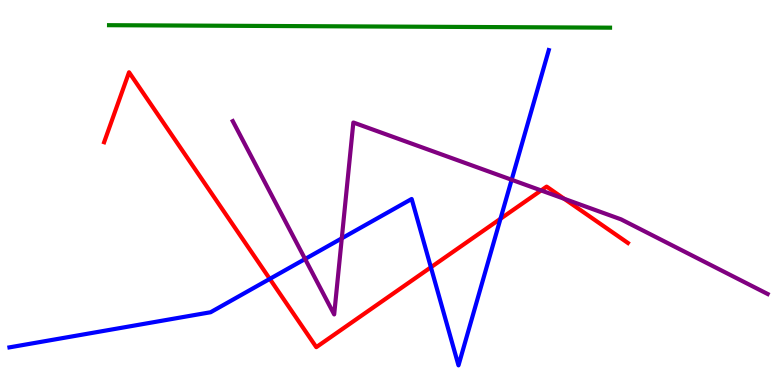[{'lines': ['blue', 'red'], 'intersections': [{'x': 3.48, 'y': 2.76}, {'x': 5.56, 'y': 3.06}, {'x': 6.46, 'y': 4.32}]}, {'lines': ['green', 'red'], 'intersections': []}, {'lines': ['purple', 'red'], 'intersections': [{'x': 6.98, 'y': 5.05}, {'x': 7.28, 'y': 4.84}]}, {'lines': ['blue', 'green'], 'intersections': []}, {'lines': ['blue', 'purple'], 'intersections': [{'x': 3.94, 'y': 3.27}, {'x': 4.41, 'y': 3.81}, {'x': 6.6, 'y': 5.33}]}, {'lines': ['green', 'purple'], 'intersections': []}]